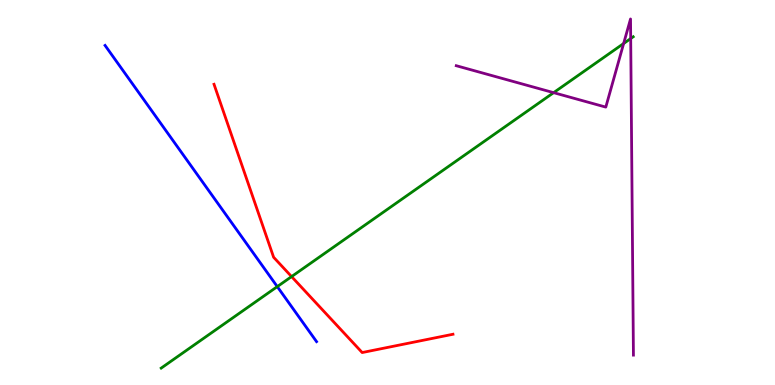[{'lines': ['blue', 'red'], 'intersections': []}, {'lines': ['green', 'red'], 'intersections': [{'x': 3.76, 'y': 2.82}]}, {'lines': ['purple', 'red'], 'intersections': []}, {'lines': ['blue', 'green'], 'intersections': [{'x': 3.58, 'y': 2.56}]}, {'lines': ['blue', 'purple'], 'intersections': []}, {'lines': ['green', 'purple'], 'intersections': [{'x': 7.14, 'y': 7.59}, {'x': 8.05, 'y': 8.87}, {'x': 8.14, 'y': 9.0}]}]